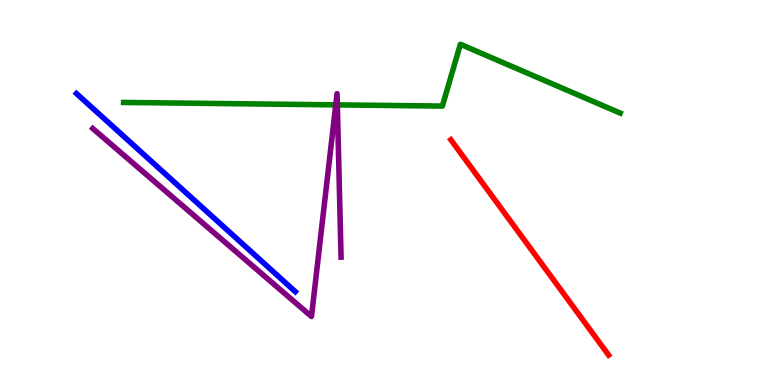[{'lines': ['blue', 'red'], 'intersections': []}, {'lines': ['green', 'red'], 'intersections': []}, {'lines': ['purple', 'red'], 'intersections': []}, {'lines': ['blue', 'green'], 'intersections': []}, {'lines': ['blue', 'purple'], 'intersections': []}, {'lines': ['green', 'purple'], 'intersections': [{'x': 4.33, 'y': 7.28}, {'x': 4.35, 'y': 7.28}]}]